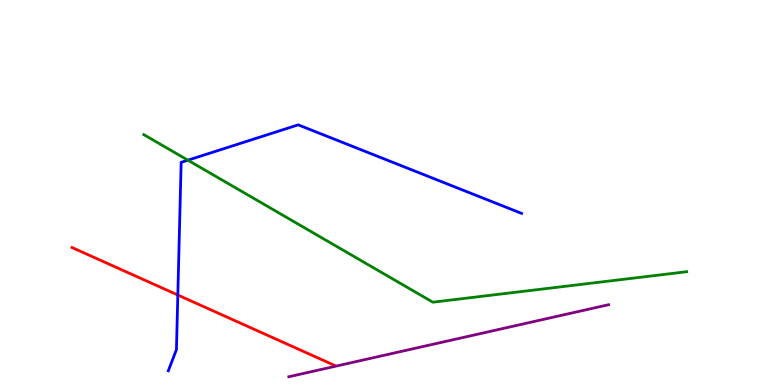[{'lines': ['blue', 'red'], 'intersections': [{'x': 2.29, 'y': 2.34}]}, {'lines': ['green', 'red'], 'intersections': []}, {'lines': ['purple', 'red'], 'intersections': []}, {'lines': ['blue', 'green'], 'intersections': [{'x': 2.42, 'y': 5.84}]}, {'lines': ['blue', 'purple'], 'intersections': []}, {'lines': ['green', 'purple'], 'intersections': []}]